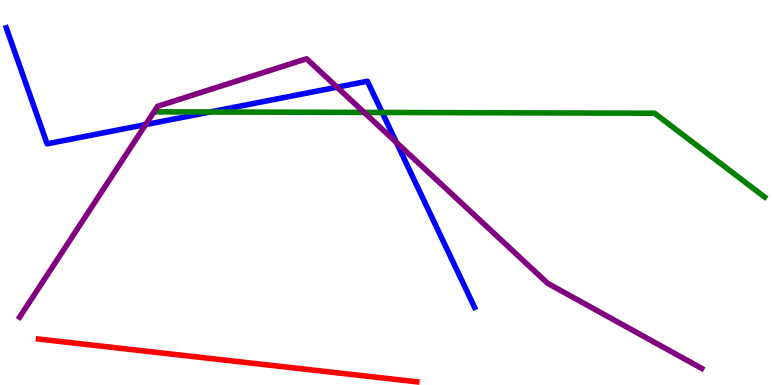[{'lines': ['blue', 'red'], 'intersections': []}, {'lines': ['green', 'red'], 'intersections': []}, {'lines': ['purple', 'red'], 'intersections': []}, {'lines': ['blue', 'green'], 'intersections': [{'x': 2.71, 'y': 7.09}, {'x': 4.93, 'y': 7.08}]}, {'lines': ['blue', 'purple'], 'intersections': [{'x': 1.88, 'y': 6.76}, {'x': 4.35, 'y': 7.74}, {'x': 5.11, 'y': 6.3}]}, {'lines': ['green', 'purple'], 'intersections': [{'x': 4.7, 'y': 7.08}]}]